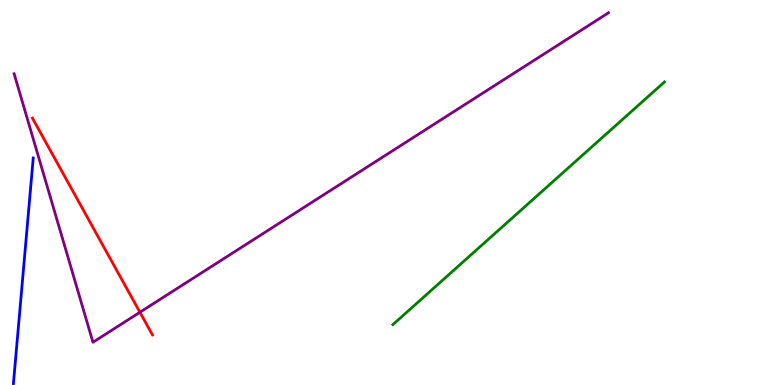[{'lines': ['blue', 'red'], 'intersections': []}, {'lines': ['green', 'red'], 'intersections': []}, {'lines': ['purple', 'red'], 'intersections': [{'x': 1.81, 'y': 1.89}]}, {'lines': ['blue', 'green'], 'intersections': []}, {'lines': ['blue', 'purple'], 'intersections': []}, {'lines': ['green', 'purple'], 'intersections': []}]